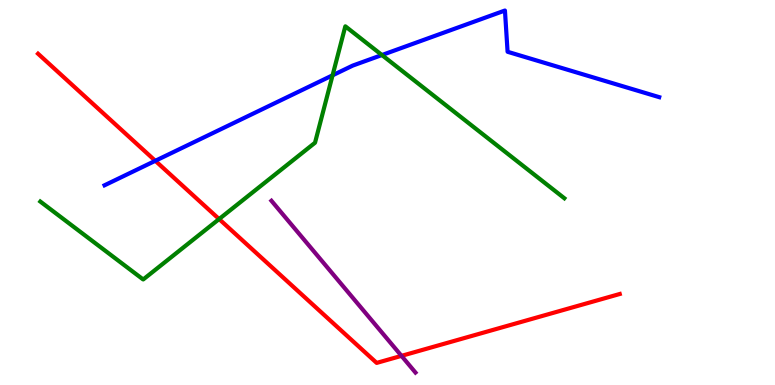[{'lines': ['blue', 'red'], 'intersections': [{'x': 2.0, 'y': 5.82}]}, {'lines': ['green', 'red'], 'intersections': [{'x': 2.83, 'y': 4.31}]}, {'lines': ['purple', 'red'], 'intersections': [{'x': 5.18, 'y': 0.757}]}, {'lines': ['blue', 'green'], 'intersections': [{'x': 4.29, 'y': 8.04}, {'x': 4.93, 'y': 8.57}]}, {'lines': ['blue', 'purple'], 'intersections': []}, {'lines': ['green', 'purple'], 'intersections': []}]